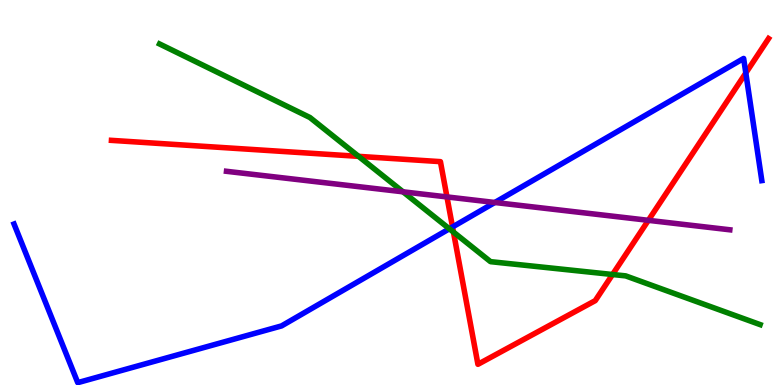[{'lines': ['blue', 'red'], 'intersections': [{'x': 5.84, 'y': 4.1}, {'x': 9.62, 'y': 8.1}]}, {'lines': ['green', 'red'], 'intersections': [{'x': 4.63, 'y': 5.94}, {'x': 5.85, 'y': 3.97}, {'x': 7.9, 'y': 2.87}]}, {'lines': ['purple', 'red'], 'intersections': [{'x': 5.77, 'y': 4.89}, {'x': 8.37, 'y': 4.28}]}, {'lines': ['blue', 'green'], 'intersections': [{'x': 5.8, 'y': 4.06}]}, {'lines': ['blue', 'purple'], 'intersections': [{'x': 6.38, 'y': 4.74}]}, {'lines': ['green', 'purple'], 'intersections': [{'x': 5.2, 'y': 5.02}]}]